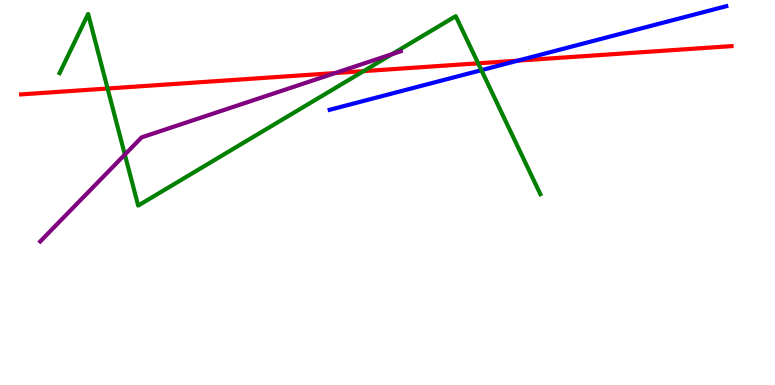[{'lines': ['blue', 'red'], 'intersections': [{'x': 6.68, 'y': 8.43}]}, {'lines': ['green', 'red'], 'intersections': [{'x': 1.39, 'y': 7.7}, {'x': 4.69, 'y': 8.15}, {'x': 6.17, 'y': 8.35}]}, {'lines': ['purple', 'red'], 'intersections': [{'x': 4.33, 'y': 8.1}]}, {'lines': ['blue', 'green'], 'intersections': [{'x': 6.21, 'y': 8.18}]}, {'lines': ['blue', 'purple'], 'intersections': []}, {'lines': ['green', 'purple'], 'intersections': [{'x': 1.61, 'y': 5.98}, {'x': 5.06, 'y': 8.59}]}]